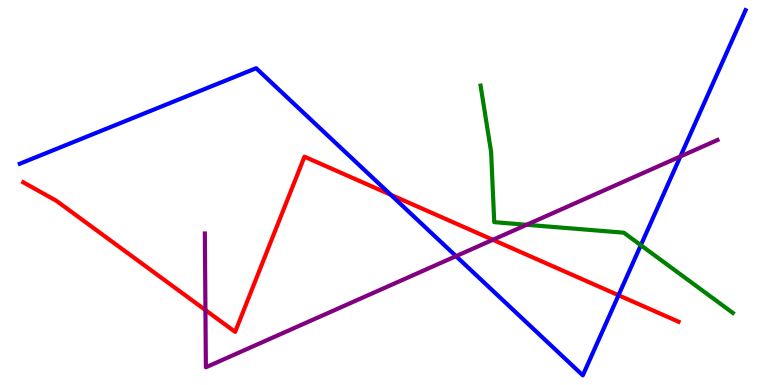[{'lines': ['blue', 'red'], 'intersections': [{'x': 5.04, 'y': 4.94}, {'x': 7.98, 'y': 2.33}]}, {'lines': ['green', 'red'], 'intersections': []}, {'lines': ['purple', 'red'], 'intersections': [{'x': 2.65, 'y': 1.95}, {'x': 6.36, 'y': 3.77}]}, {'lines': ['blue', 'green'], 'intersections': [{'x': 8.27, 'y': 3.63}]}, {'lines': ['blue', 'purple'], 'intersections': [{'x': 5.88, 'y': 3.35}, {'x': 8.78, 'y': 5.94}]}, {'lines': ['green', 'purple'], 'intersections': [{'x': 6.8, 'y': 4.16}]}]